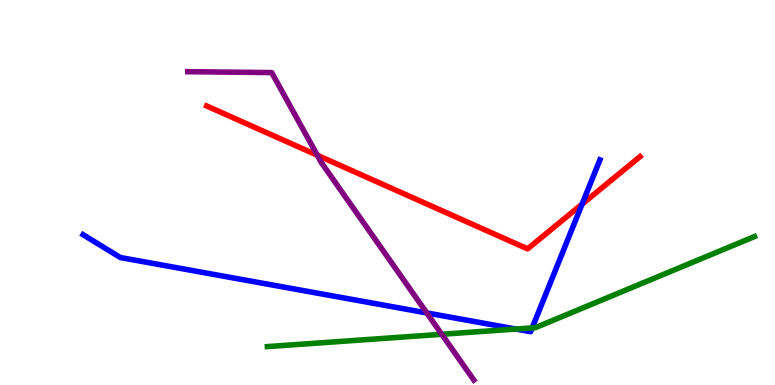[{'lines': ['blue', 'red'], 'intersections': [{'x': 7.51, 'y': 4.7}]}, {'lines': ['green', 'red'], 'intersections': []}, {'lines': ['purple', 'red'], 'intersections': [{'x': 4.09, 'y': 5.97}]}, {'lines': ['blue', 'green'], 'intersections': [{'x': 6.66, 'y': 1.45}, {'x': 6.87, 'y': 1.48}]}, {'lines': ['blue', 'purple'], 'intersections': [{'x': 5.51, 'y': 1.87}]}, {'lines': ['green', 'purple'], 'intersections': [{'x': 5.7, 'y': 1.32}]}]